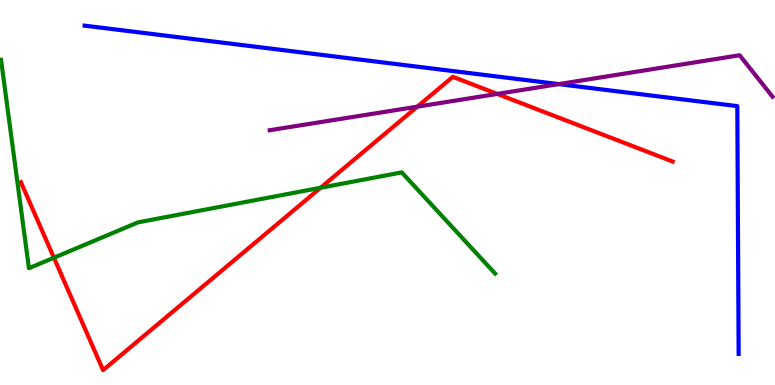[{'lines': ['blue', 'red'], 'intersections': []}, {'lines': ['green', 'red'], 'intersections': [{'x': 0.696, 'y': 3.31}, {'x': 4.14, 'y': 5.12}]}, {'lines': ['purple', 'red'], 'intersections': [{'x': 5.38, 'y': 7.23}, {'x': 6.42, 'y': 7.56}]}, {'lines': ['blue', 'green'], 'intersections': []}, {'lines': ['blue', 'purple'], 'intersections': [{'x': 7.21, 'y': 7.82}]}, {'lines': ['green', 'purple'], 'intersections': []}]